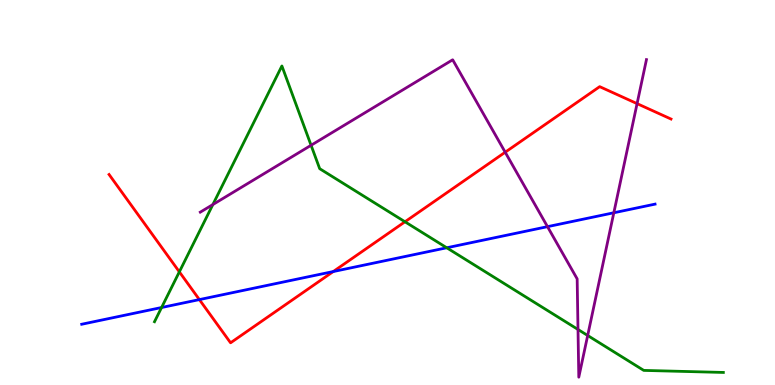[{'lines': ['blue', 'red'], 'intersections': [{'x': 2.57, 'y': 2.22}, {'x': 4.3, 'y': 2.95}]}, {'lines': ['green', 'red'], 'intersections': [{'x': 2.31, 'y': 2.94}, {'x': 5.23, 'y': 4.24}]}, {'lines': ['purple', 'red'], 'intersections': [{'x': 6.52, 'y': 6.05}, {'x': 8.22, 'y': 7.31}]}, {'lines': ['blue', 'green'], 'intersections': [{'x': 2.08, 'y': 2.01}, {'x': 5.76, 'y': 3.56}]}, {'lines': ['blue', 'purple'], 'intersections': [{'x': 7.06, 'y': 4.11}, {'x': 7.92, 'y': 4.47}]}, {'lines': ['green', 'purple'], 'intersections': [{'x': 2.75, 'y': 4.69}, {'x': 4.01, 'y': 6.23}, {'x': 7.46, 'y': 1.44}, {'x': 7.58, 'y': 1.29}]}]